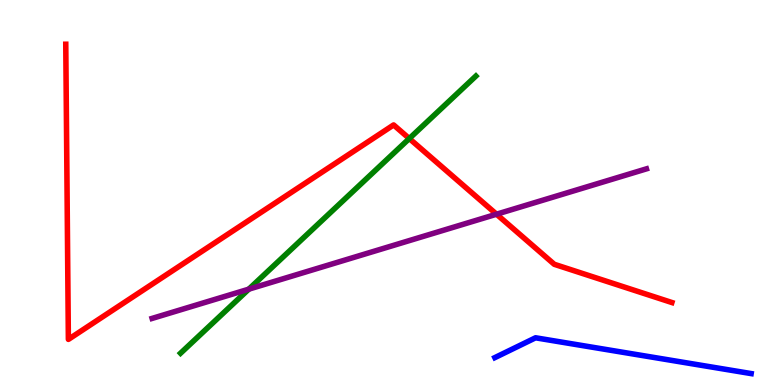[{'lines': ['blue', 'red'], 'intersections': []}, {'lines': ['green', 'red'], 'intersections': [{'x': 5.28, 'y': 6.4}]}, {'lines': ['purple', 'red'], 'intersections': [{'x': 6.41, 'y': 4.44}]}, {'lines': ['blue', 'green'], 'intersections': []}, {'lines': ['blue', 'purple'], 'intersections': []}, {'lines': ['green', 'purple'], 'intersections': [{'x': 3.21, 'y': 2.49}]}]